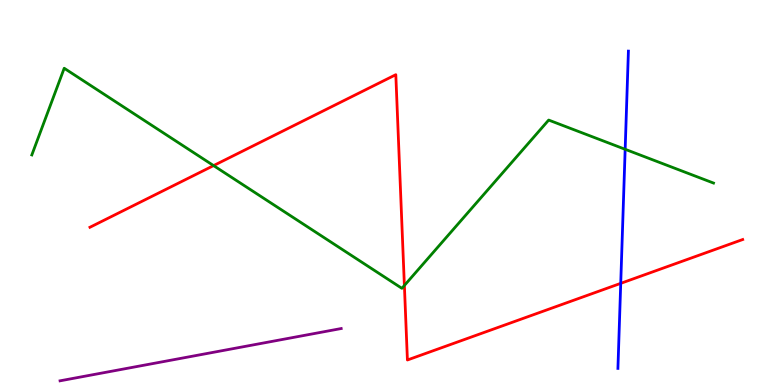[{'lines': ['blue', 'red'], 'intersections': [{'x': 8.01, 'y': 2.64}]}, {'lines': ['green', 'red'], 'intersections': [{'x': 2.76, 'y': 5.7}, {'x': 5.22, 'y': 2.59}]}, {'lines': ['purple', 'red'], 'intersections': []}, {'lines': ['blue', 'green'], 'intersections': [{'x': 8.07, 'y': 6.12}]}, {'lines': ['blue', 'purple'], 'intersections': []}, {'lines': ['green', 'purple'], 'intersections': []}]